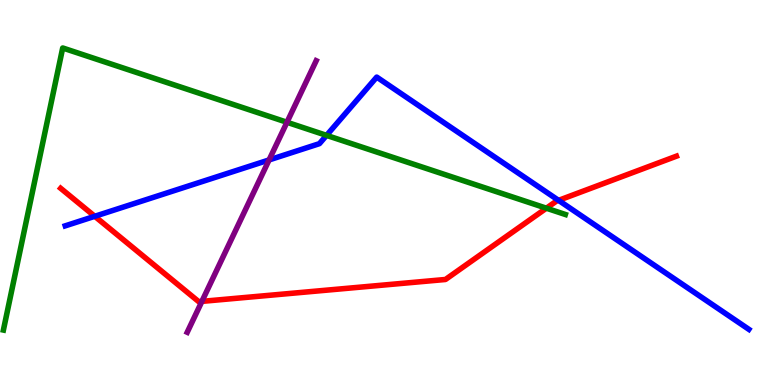[{'lines': ['blue', 'red'], 'intersections': [{'x': 1.22, 'y': 4.38}, {'x': 7.21, 'y': 4.8}]}, {'lines': ['green', 'red'], 'intersections': [{'x': 7.05, 'y': 4.59}]}, {'lines': ['purple', 'red'], 'intersections': [{'x': 2.61, 'y': 2.17}]}, {'lines': ['blue', 'green'], 'intersections': [{'x': 4.21, 'y': 6.48}]}, {'lines': ['blue', 'purple'], 'intersections': [{'x': 3.47, 'y': 5.85}]}, {'lines': ['green', 'purple'], 'intersections': [{'x': 3.7, 'y': 6.82}]}]